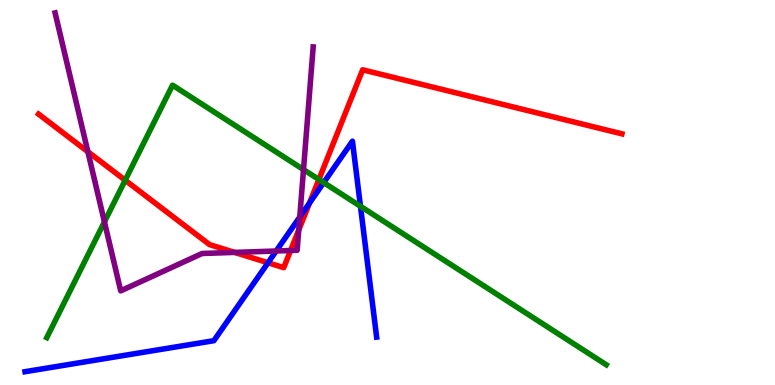[{'lines': ['blue', 'red'], 'intersections': [{'x': 3.46, 'y': 3.18}, {'x': 3.99, 'y': 4.73}]}, {'lines': ['green', 'red'], 'intersections': [{'x': 1.62, 'y': 5.32}, {'x': 4.11, 'y': 5.34}]}, {'lines': ['purple', 'red'], 'intersections': [{'x': 1.13, 'y': 6.06}, {'x': 3.03, 'y': 3.44}, {'x': 3.75, 'y': 3.49}, {'x': 3.85, 'y': 4.02}]}, {'lines': ['blue', 'green'], 'intersections': [{'x': 4.18, 'y': 5.26}, {'x': 4.65, 'y': 4.64}]}, {'lines': ['blue', 'purple'], 'intersections': [{'x': 3.56, 'y': 3.48}, {'x': 3.87, 'y': 4.36}]}, {'lines': ['green', 'purple'], 'intersections': [{'x': 1.35, 'y': 4.24}, {'x': 3.92, 'y': 5.6}]}]